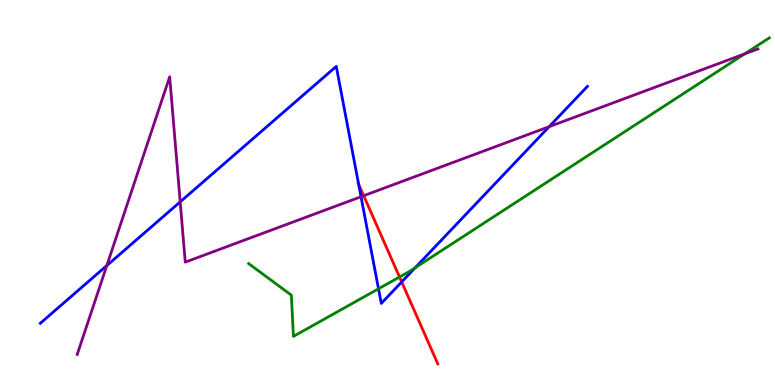[{'lines': ['blue', 'red'], 'intersections': [{'x': 4.63, 'y': 5.21}, {'x': 5.18, 'y': 2.68}]}, {'lines': ['green', 'red'], 'intersections': [{'x': 5.16, 'y': 2.8}]}, {'lines': ['purple', 'red'], 'intersections': [{'x': 4.69, 'y': 4.92}]}, {'lines': ['blue', 'green'], 'intersections': [{'x': 4.88, 'y': 2.5}, {'x': 5.36, 'y': 3.05}]}, {'lines': ['blue', 'purple'], 'intersections': [{'x': 1.38, 'y': 3.1}, {'x': 2.33, 'y': 4.76}, {'x': 4.66, 'y': 4.89}, {'x': 7.09, 'y': 6.71}]}, {'lines': ['green', 'purple'], 'intersections': [{'x': 9.61, 'y': 8.6}]}]